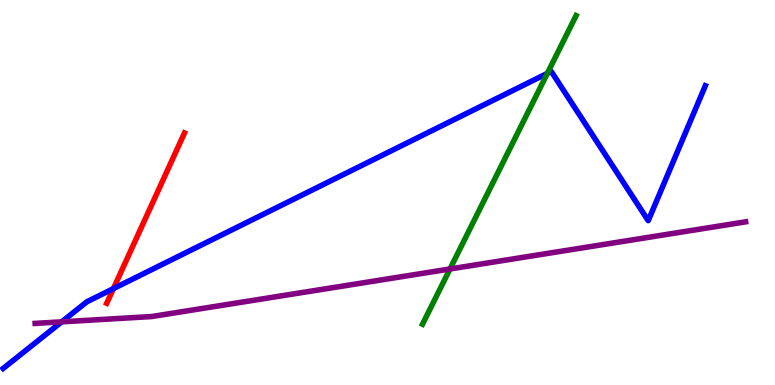[{'lines': ['blue', 'red'], 'intersections': [{'x': 1.46, 'y': 2.5}]}, {'lines': ['green', 'red'], 'intersections': []}, {'lines': ['purple', 'red'], 'intersections': []}, {'lines': ['blue', 'green'], 'intersections': [{'x': 7.06, 'y': 8.09}]}, {'lines': ['blue', 'purple'], 'intersections': [{'x': 0.796, 'y': 1.64}]}, {'lines': ['green', 'purple'], 'intersections': [{'x': 5.81, 'y': 3.01}]}]